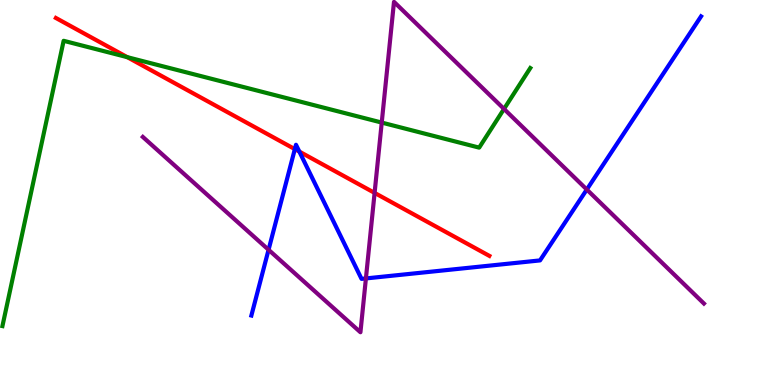[{'lines': ['blue', 'red'], 'intersections': [{'x': 3.8, 'y': 6.13}, {'x': 3.86, 'y': 6.06}]}, {'lines': ['green', 'red'], 'intersections': [{'x': 1.64, 'y': 8.52}]}, {'lines': ['purple', 'red'], 'intersections': [{'x': 4.83, 'y': 4.99}]}, {'lines': ['blue', 'green'], 'intersections': []}, {'lines': ['blue', 'purple'], 'intersections': [{'x': 3.47, 'y': 3.51}, {'x': 4.72, 'y': 2.77}, {'x': 7.57, 'y': 5.08}]}, {'lines': ['green', 'purple'], 'intersections': [{'x': 4.93, 'y': 6.82}, {'x': 6.5, 'y': 7.17}]}]